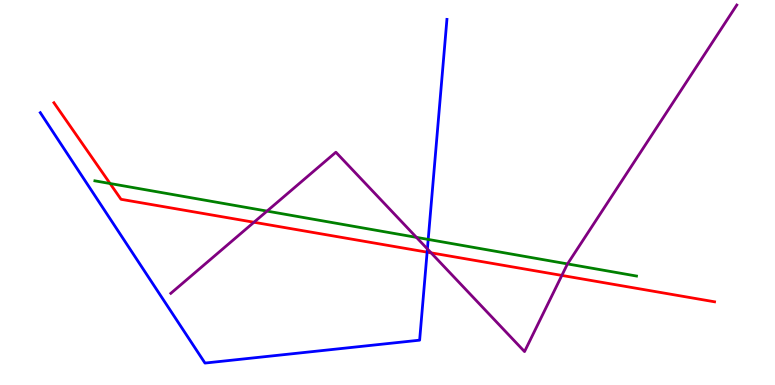[{'lines': ['blue', 'red'], 'intersections': [{'x': 5.51, 'y': 3.45}]}, {'lines': ['green', 'red'], 'intersections': [{'x': 1.42, 'y': 5.23}]}, {'lines': ['purple', 'red'], 'intersections': [{'x': 3.28, 'y': 4.23}, {'x': 5.56, 'y': 3.43}, {'x': 7.25, 'y': 2.85}]}, {'lines': ['blue', 'green'], 'intersections': [{'x': 5.53, 'y': 3.78}]}, {'lines': ['blue', 'purple'], 'intersections': [{'x': 5.51, 'y': 3.53}]}, {'lines': ['green', 'purple'], 'intersections': [{'x': 3.45, 'y': 4.52}, {'x': 5.37, 'y': 3.83}, {'x': 7.32, 'y': 3.14}]}]